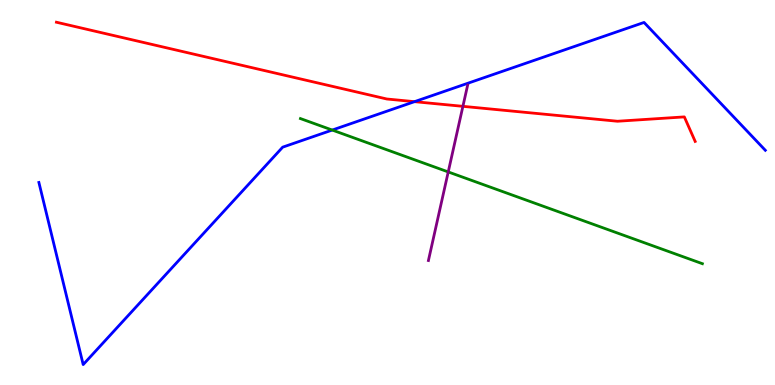[{'lines': ['blue', 'red'], 'intersections': [{'x': 5.35, 'y': 7.36}]}, {'lines': ['green', 'red'], 'intersections': []}, {'lines': ['purple', 'red'], 'intersections': [{'x': 5.97, 'y': 7.24}]}, {'lines': ['blue', 'green'], 'intersections': [{'x': 4.29, 'y': 6.62}]}, {'lines': ['blue', 'purple'], 'intersections': []}, {'lines': ['green', 'purple'], 'intersections': [{'x': 5.78, 'y': 5.53}]}]